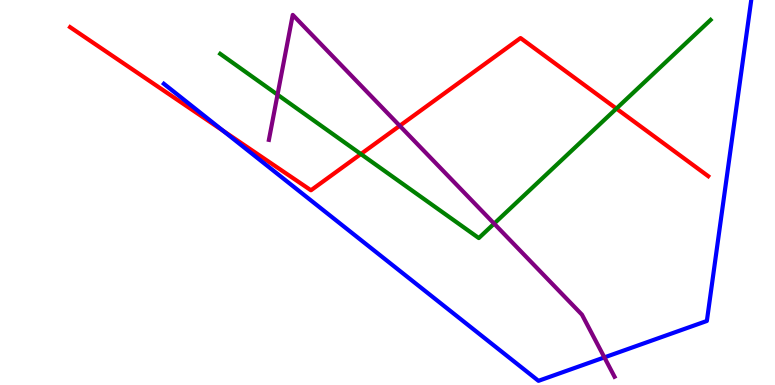[{'lines': ['blue', 'red'], 'intersections': [{'x': 2.88, 'y': 6.6}]}, {'lines': ['green', 'red'], 'intersections': [{'x': 4.66, 'y': 6.0}, {'x': 7.95, 'y': 7.18}]}, {'lines': ['purple', 'red'], 'intersections': [{'x': 5.16, 'y': 6.73}]}, {'lines': ['blue', 'green'], 'intersections': []}, {'lines': ['blue', 'purple'], 'intersections': [{'x': 7.8, 'y': 0.717}]}, {'lines': ['green', 'purple'], 'intersections': [{'x': 3.58, 'y': 7.54}, {'x': 6.38, 'y': 4.19}]}]